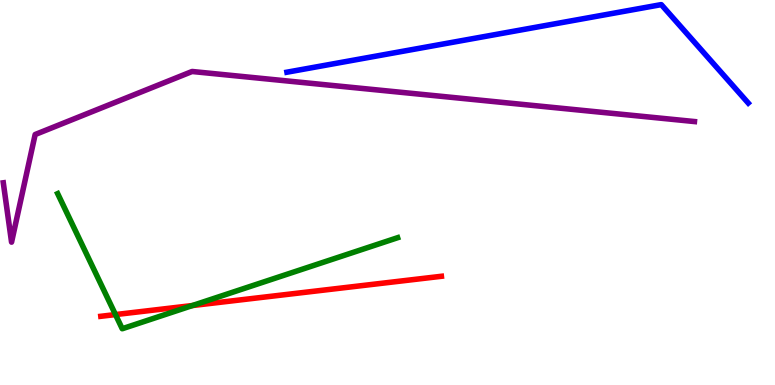[{'lines': ['blue', 'red'], 'intersections': []}, {'lines': ['green', 'red'], 'intersections': [{'x': 1.49, 'y': 1.83}, {'x': 2.48, 'y': 2.06}]}, {'lines': ['purple', 'red'], 'intersections': []}, {'lines': ['blue', 'green'], 'intersections': []}, {'lines': ['blue', 'purple'], 'intersections': []}, {'lines': ['green', 'purple'], 'intersections': []}]